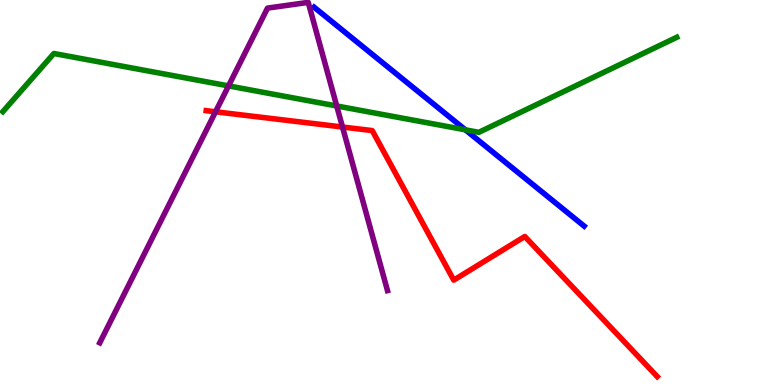[{'lines': ['blue', 'red'], 'intersections': []}, {'lines': ['green', 'red'], 'intersections': []}, {'lines': ['purple', 'red'], 'intersections': [{'x': 2.78, 'y': 7.1}, {'x': 4.42, 'y': 6.7}]}, {'lines': ['blue', 'green'], 'intersections': [{'x': 6.01, 'y': 6.63}]}, {'lines': ['blue', 'purple'], 'intersections': []}, {'lines': ['green', 'purple'], 'intersections': [{'x': 2.95, 'y': 7.77}, {'x': 4.34, 'y': 7.25}]}]